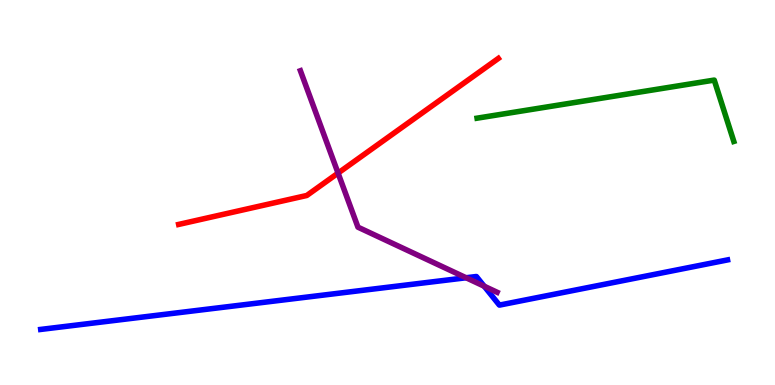[{'lines': ['blue', 'red'], 'intersections': []}, {'lines': ['green', 'red'], 'intersections': []}, {'lines': ['purple', 'red'], 'intersections': [{'x': 4.36, 'y': 5.5}]}, {'lines': ['blue', 'green'], 'intersections': []}, {'lines': ['blue', 'purple'], 'intersections': [{'x': 6.01, 'y': 2.79}, {'x': 6.25, 'y': 2.57}]}, {'lines': ['green', 'purple'], 'intersections': []}]